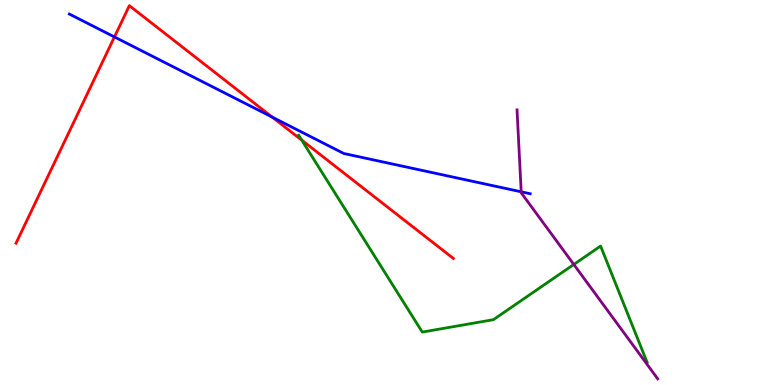[{'lines': ['blue', 'red'], 'intersections': [{'x': 1.48, 'y': 9.04}, {'x': 3.51, 'y': 6.96}]}, {'lines': ['green', 'red'], 'intersections': [{'x': 3.89, 'y': 6.36}]}, {'lines': ['purple', 'red'], 'intersections': []}, {'lines': ['blue', 'green'], 'intersections': []}, {'lines': ['blue', 'purple'], 'intersections': [{'x': 6.73, 'y': 5.02}]}, {'lines': ['green', 'purple'], 'intersections': [{'x': 7.4, 'y': 3.13}]}]